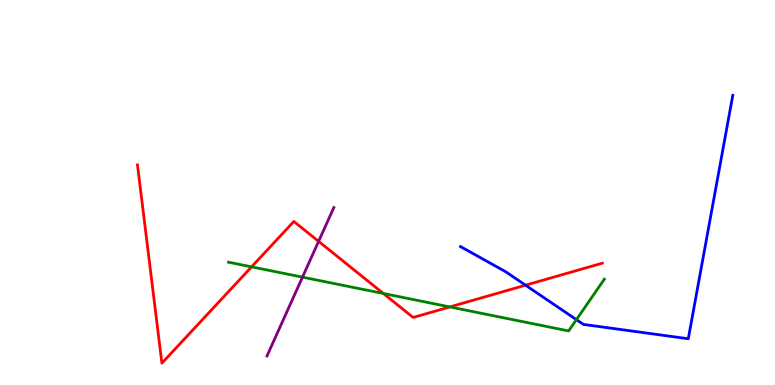[{'lines': ['blue', 'red'], 'intersections': [{'x': 6.78, 'y': 2.59}]}, {'lines': ['green', 'red'], 'intersections': [{'x': 3.25, 'y': 3.07}, {'x': 4.95, 'y': 2.38}, {'x': 5.8, 'y': 2.03}]}, {'lines': ['purple', 'red'], 'intersections': [{'x': 4.11, 'y': 3.73}]}, {'lines': ['blue', 'green'], 'intersections': [{'x': 7.44, 'y': 1.7}]}, {'lines': ['blue', 'purple'], 'intersections': []}, {'lines': ['green', 'purple'], 'intersections': [{'x': 3.9, 'y': 2.8}]}]